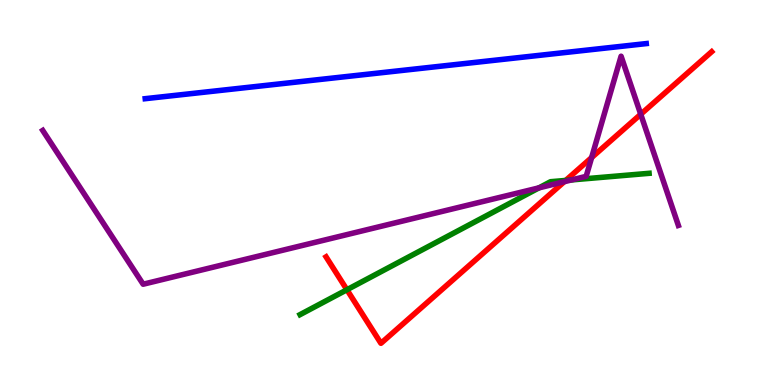[{'lines': ['blue', 'red'], 'intersections': []}, {'lines': ['green', 'red'], 'intersections': [{'x': 4.48, 'y': 2.47}, {'x': 7.3, 'y': 5.31}]}, {'lines': ['purple', 'red'], 'intersections': [{'x': 7.28, 'y': 5.28}, {'x': 7.63, 'y': 5.91}, {'x': 8.27, 'y': 7.03}]}, {'lines': ['blue', 'green'], 'intersections': []}, {'lines': ['blue', 'purple'], 'intersections': []}, {'lines': ['green', 'purple'], 'intersections': [{'x': 6.95, 'y': 5.12}, {'x': 7.37, 'y': 5.33}]}]